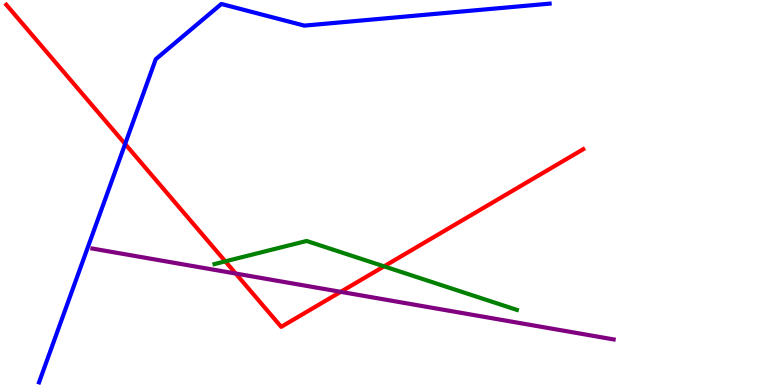[{'lines': ['blue', 'red'], 'intersections': [{'x': 1.61, 'y': 6.26}]}, {'lines': ['green', 'red'], 'intersections': [{'x': 2.91, 'y': 3.21}, {'x': 4.96, 'y': 3.08}]}, {'lines': ['purple', 'red'], 'intersections': [{'x': 3.04, 'y': 2.9}, {'x': 4.4, 'y': 2.42}]}, {'lines': ['blue', 'green'], 'intersections': []}, {'lines': ['blue', 'purple'], 'intersections': []}, {'lines': ['green', 'purple'], 'intersections': []}]